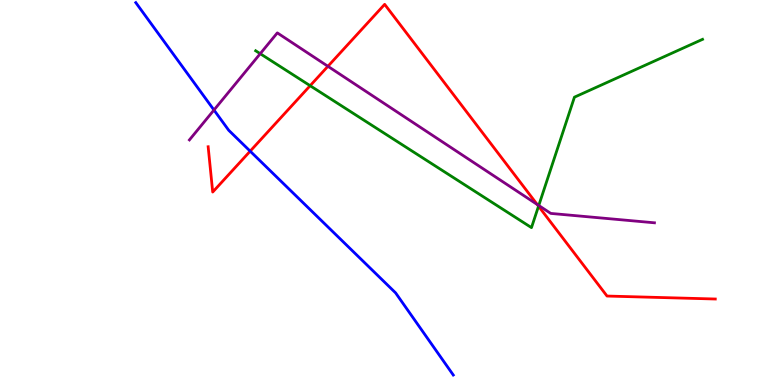[{'lines': ['blue', 'red'], 'intersections': [{'x': 3.23, 'y': 6.07}]}, {'lines': ['green', 'red'], 'intersections': [{'x': 4.0, 'y': 7.77}, {'x': 6.95, 'y': 4.64}]}, {'lines': ['purple', 'red'], 'intersections': [{'x': 4.23, 'y': 8.28}, {'x': 6.93, 'y': 4.69}]}, {'lines': ['blue', 'green'], 'intersections': []}, {'lines': ['blue', 'purple'], 'intersections': [{'x': 2.76, 'y': 7.14}]}, {'lines': ['green', 'purple'], 'intersections': [{'x': 3.36, 'y': 8.61}, {'x': 6.95, 'y': 4.66}]}]